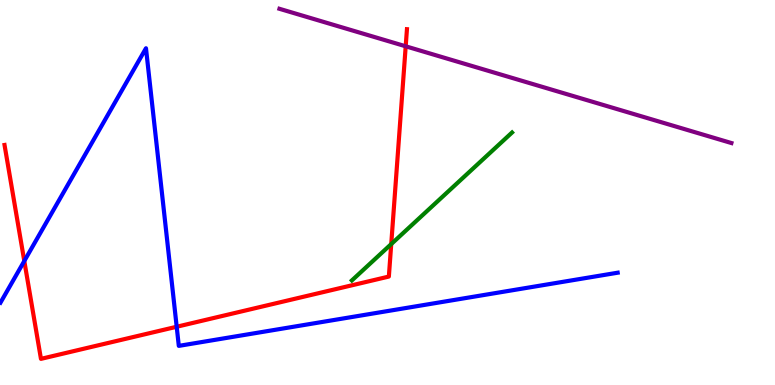[{'lines': ['blue', 'red'], 'intersections': [{'x': 0.313, 'y': 3.22}, {'x': 2.28, 'y': 1.51}]}, {'lines': ['green', 'red'], 'intersections': [{'x': 5.05, 'y': 3.66}]}, {'lines': ['purple', 'red'], 'intersections': [{'x': 5.23, 'y': 8.8}]}, {'lines': ['blue', 'green'], 'intersections': []}, {'lines': ['blue', 'purple'], 'intersections': []}, {'lines': ['green', 'purple'], 'intersections': []}]